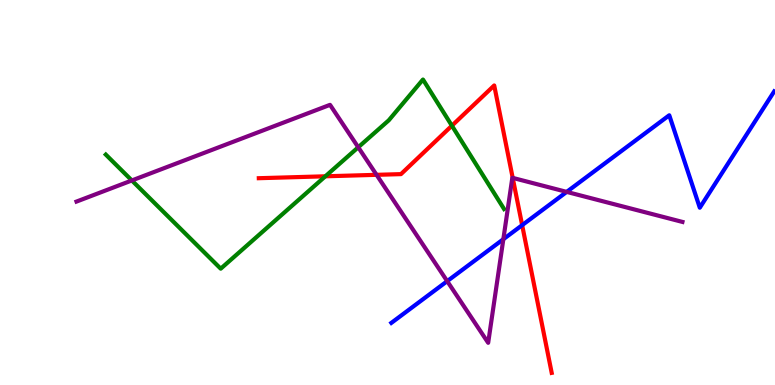[{'lines': ['blue', 'red'], 'intersections': [{'x': 6.74, 'y': 4.15}]}, {'lines': ['green', 'red'], 'intersections': [{'x': 4.2, 'y': 5.42}, {'x': 5.83, 'y': 6.74}]}, {'lines': ['purple', 'red'], 'intersections': [{'x': 4.86, 'y': 5.46}, {'x': 6.62, 'y': 5.38}]}, {'lines': ['blue', 'green'], 'intersections': []}, {'lines': ['blue', 'purple'], 'intersections': [{'x': 5.77, 'y': 2.7}, {'x': 6.49, 'y': 3.79}, {'x': 7.31, 'y': 5.02}]}, {'lines': ['green', 'purple'], 'intersections': [{'x': 1.7, 'y': 5.31}, {'x': 4.62, 'y': 6.17}]}]